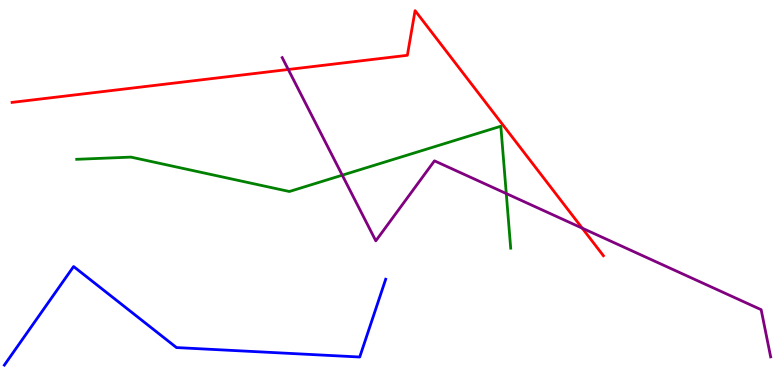[{'lines': ['blue', 'red'], 'intersections': []}, {'lines': ['green', 'red'], 'intersections': []}, {'lines': ['purple', 'red'], 'intersections': [{'x': 3.72, 'y': 8.2}, {'x': 7.51, 'y': 4.07}]}, {'lines': ['blue', 'green'], 'intersections': []}, {'lines': ['blue', 'purple'], 'intersections': []}, {'lines': ['green', 'purple'], 'intersections': [{'x': 4.42, 'y': 5.45}, {'x': 6.53, 'y': 4.97}]}]